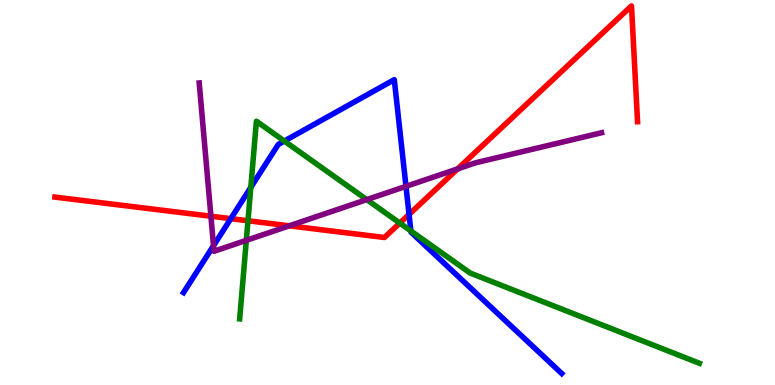[{'lines': ['blue', 'red'], 'intersections': [{'x': 2.98, 'y': 4.32}, {'x': 5.28, 'y': 4.43}]}, {'lines': ['green', 'red'], 'intersections': [{'x': 3.2, 'y': 4.27}, {'x': 5.16, 'y': 4.21}]}, {'lines': ['purple', 'red'], 'intersections': [{'x': 2.72, 'y': 4.38}, {'x': 3.73, 'y': 4.13}, {'x': 5.91, 'y': 5.61}]}, {'lines': ['blue', 'green'], 'intersections': [{'x': 3.24, 'y': 5.13}, {'x': 3.67, 'y': 6.34}, {'x': 5.3, 'y': 4.0}]}, {'lines': ['blue', 'purple'], 'intersections': [{'x': 2.75, 'y': 3.62}, {'x': 5.24, 'y': 5.16}]}, {'lines': ['green', 'purple'], 'intersections': [{'x': 3.18, 'y': 3.76}, {'x': 4.73, 'y': 4.82}]}]